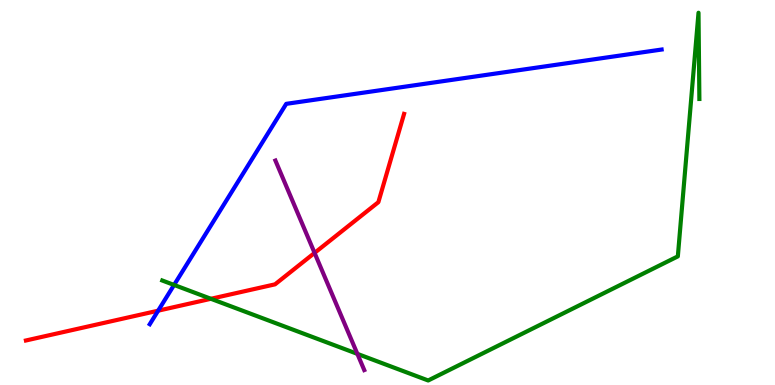[{'lines': ['blue', 'red'], 'intersections': [{'x': 2.04, 'y': 1.93}]}, {'lines': ['green', 'red'], 'intersections': [{'x': 2.72, 'y': 2.24}]}, {'lines': ['purple', 'red'], 'intersections': [{'x': 4.06, 'y': 3.43}]}, {'lines': ['blue', 'green'], 'intersections': [{'x': 2.25, 'y': 2.6}]}, {'lines': ['blue', 'purple'], 'intersections': []}, {'lines': ['green', 'purple'], 'intersections': [{'x': 4.61, 'y': 0.809}]}]